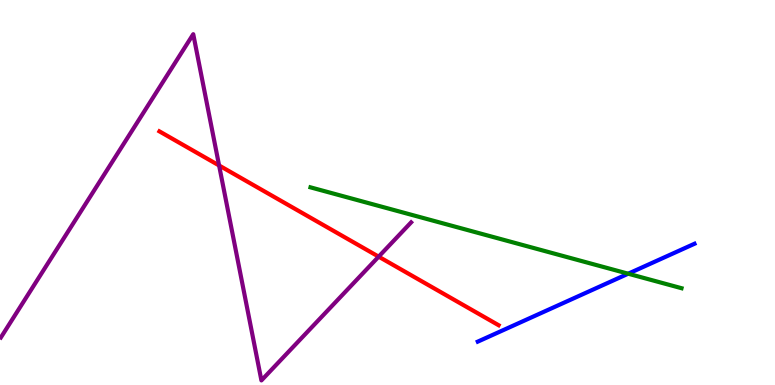[{'lines': ['blue', 'red'], 'intersections': []}, {'lines': ['green', 'red'], 'intersections': []}, {'lines': ['purple', 'red'], 'intersections': [{'x': 2.83, 'y': 5.7}, {'x': 4.89, 'y': 3.33}]}, {'lines': ['blue', 'green'], 'intersections': [{'x': 8.11, 'y': 2.89}]}, {'lines': ['blue', 'purple'], 'intersections': []}, {'lines': ['green', 'purple'], 'intersections': []}]